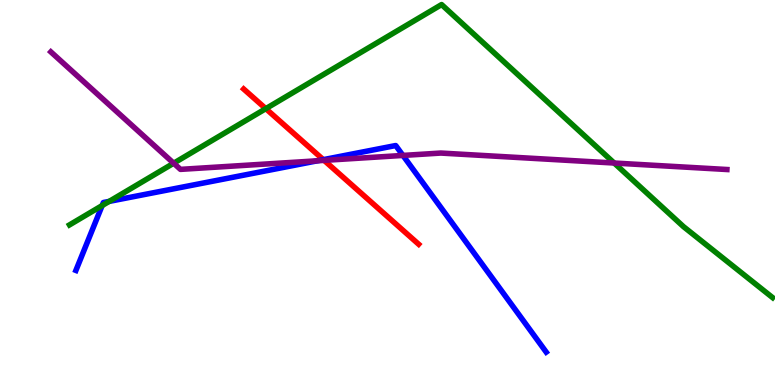[{'lines': ['blue', 'red'], 'intersections': [{'x': 4.17, 'y': 5.85}]}, {'lines': ['green', 'red'], 'intersections': [{'x': 3.43, 'y': 7.18}]}, {'lines': ['purple', 'red'], 'intersections': [{'x': 4.18, 'y': 5.83}]}, {'lines': ['blue', 'green'], 'intersections': [{'x': 1.32, 'y': 4.66}, {'x': 1.41, 'y': 4.77}]}, {'lines': ['blue', 'purple'], 'intersections': [{'x': 4.1, 'y': 5.82}, {'x': 5.2, 'y': 5.96}]}, {'lines': ['green', 'purple'], 'intersections': [{'x': 2.24, 'y': 5.76}, {'x': 7.93, 'y': 5.77}]}]